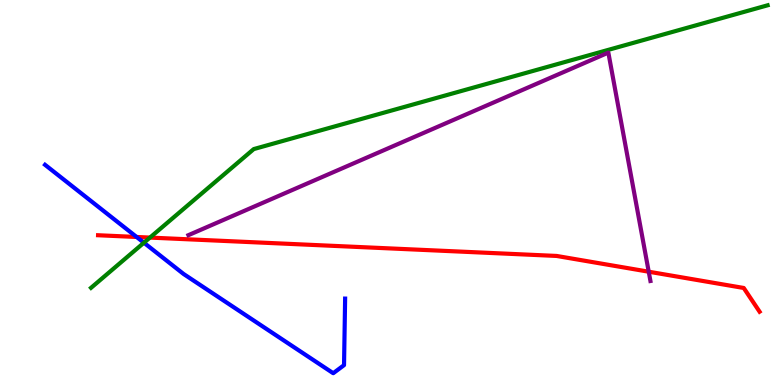[{'lines': ['blue', 'red'], 'intersections': [{'x': 1.76, 'y': 3.84}]}, {'lines': ['green', 'red'], 'intersections': [{'x': 1.93, 'y': 3.83}]}, {'lines': ['purple', 'red'], 'intersections': [{'x': 8.37, 'y': 2.94}]}, {'lines': ['blue', 'green'], 'intersections': [{'x': 1.86, 'y': 3.7}]}, {'lines': ['blue', 'purple'], 'intersections': []}, {'lines': ['green', 'purple'], 'intersections': []}]